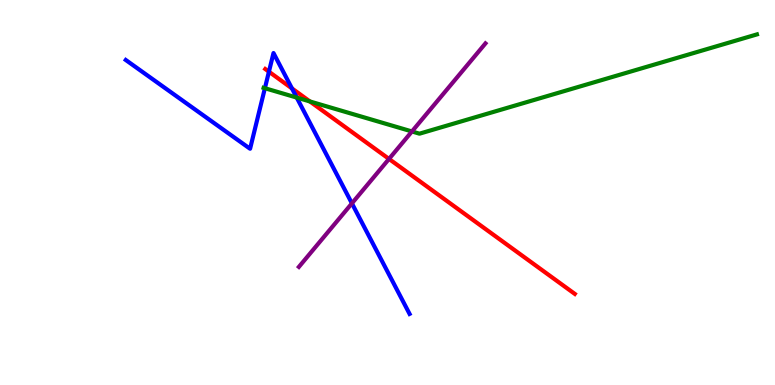[{'lines': ['blue', 'red'], 'intersections': [{'x': 3.47, 'y': 8.14}, {'x': 3.77, 'y': 7.7}]}, {'lines': ['green', 'red'], 'intersections': [{'x': 4.0, 'y': 7.37}]}, {'lines': ['purple', 'red'], 'intersections': [{'x': 5.02, 'y': 5.87}]}, {'lines': ['blue', 'green'], 'intersections': [{'x': 3.42, 'y': 7.71}, {'x': 3.83, 'y': 7.47}]}, {'lines': ['blue', 'purple'], 'intersections': [{'x': 4.54, 'y': 4.72}]}, {'lines': ['green', 'purple'], 'intersections': [{'x': 5.32, 'y': 6.59}]}]